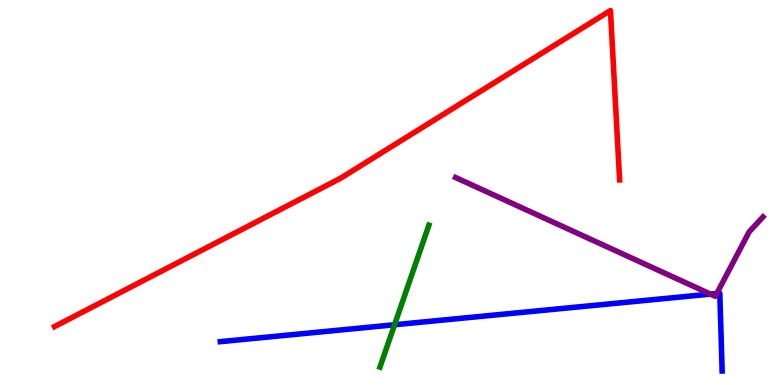[{'lines': ['blue', 'red'], 'intersections': []}, {'lines': ['green', 'red'], 'intersections': []}, {'lines': ['purple', 'red'], 'intersections': []}, {'lines': ['blue', 'green'], 'intersections': [{'x': 5.09, 'y': 1.56}]}, {'lines': ['blue', 'purple'], 'intersections': [{'x': 9.17, 'y': 2.36}, {'x': 9.25, 'y': 2.38}]}, {'lines': ['green', 'purple'], 'intersections': []}]